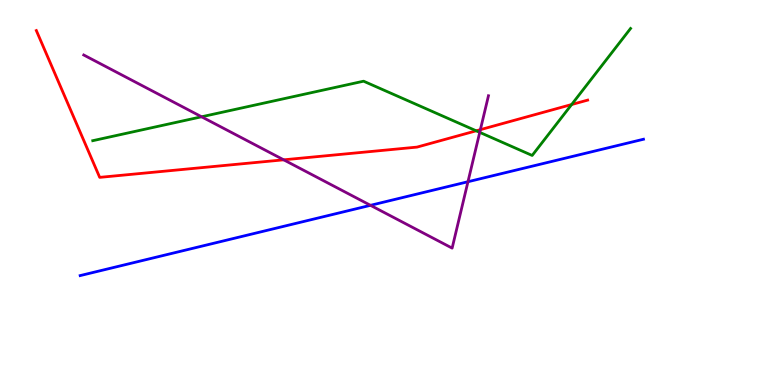[{'lines': ['blue', 'red'], 'intersections': []}, {'lines': ['green', 'red'], 'intersections': [{'x': 6.14, 'y': 6.6}, {'x': 7.38, 'y': 7.29}]}, {'lines': ['purple', 'red'], 'intersections': [{'x': 3.66, 'y': 5.85}, {'x': 6.2, 'y': 6.63}]}, {'lines': ['blue', 'green'], 'intersections': []}, {'lines': ['blue', 'purple'], 'intersections': [{'x': 4.78, 'y': 4.67}, {'x': 6.04, 'y': 5.28}]}, {'lines': ['green', 'purple'], 'intersections': [{'x': 2.6, 'y': 6.97}, {'x': 6.19, 'y': 6.56}]}]